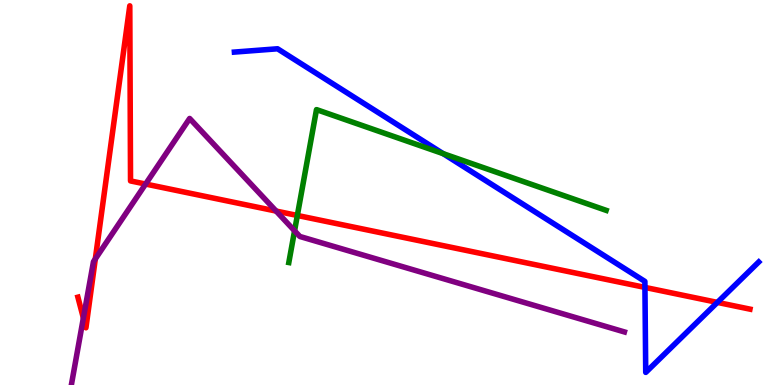[{'lines': ['blue', 'red'], 'intersections': [{'x': 8.32, 'y': 2.54}, {'x': 9.26, 'y': 2.15}]}, {'lines': ['green', 'red'], 'intersections': [{'x': 3.84, 'y': 4.4}]}, {'lines': ['purple', 'red'], 'intersections': [{'x': 1.08, 'y': 1.74}, {'x': 1.23, 'y': 3.27}, {'x': 1.88, 'y': 5.22}, {'x': 3.56, 'y': 4.52}]}, {'lines': ['blue', 'green'], 'intersections': [{'x': 5.72, 'y': 6.01}]}, {'lines': ['blue', 'purple'], 'intersections': []}, {'lines': ['green', 'purple'], 'intersections': [{'x': 3.8, 'y': 4.01}]}]